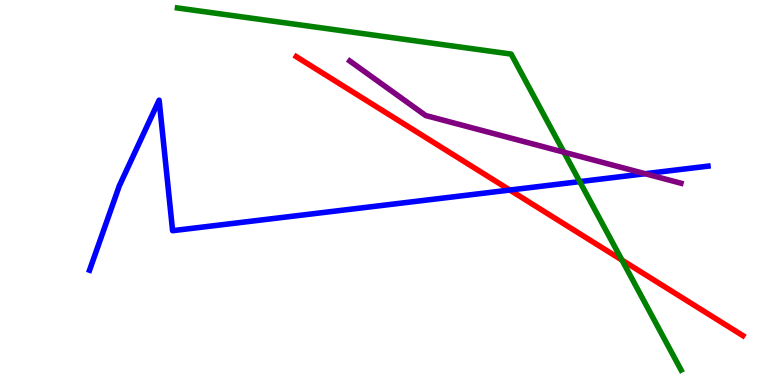[{'lines': ['blue', 'red'], 'intersections': [{'x': 6.58, 'y': 5.06}]}, {'lines': ['green', 'red'], 'intersections': [{'x': 8.03, 'y': 3.24}]}, {'lines': ['purple', 'red'], 'intersections': []}, {'lines': ['blue', 'green'], 'intersections': [{'x': 7.48, 'y': 5.28}]}, {'lines': ['blue', 'purple'], 'intersections': [{'x': 8.32, 'y': 5.49}]}, {'lines': ['green', 'purple'], 'intersections': [{'x': 7.28, 'y': 6.05}]}]